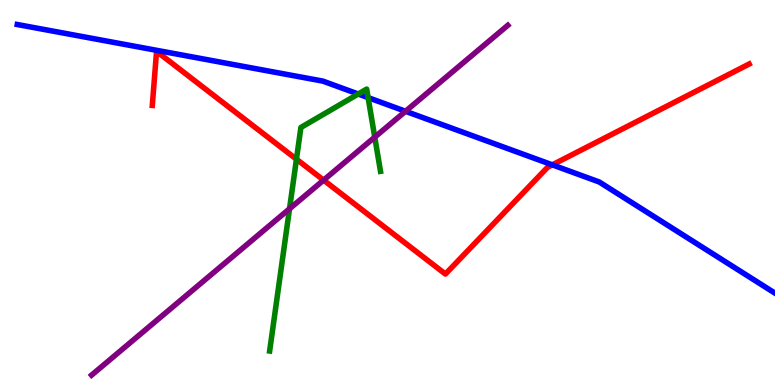[{'lines': ['blue', 'red'], 'intersections': [{'x': 7.13, 'y': 5.72}]}, {'lines': ['green', 'red'], 'intersections': [{'x': 3.83, 'y': 5.86}]}, {'lines': ['purple', 'red'], 'intersections': [{'x': 4.18, 'y': 5.32}]}, {'lines': ['blue', 'green'], 'intersections': [{'x': 4.62, 'y': 7.56}, {'x': 4.75, 'y': 7.46}]}, {'lines': ['blue', 'purple'], 'intersections': [{'x': 5.23, 'y': 7.11}]}, {'lines': ['green', 'purple'], 'intersections': [{'x': 3.74, 'y': 4.58}, {'x': 4.84, 'y': 6.44}]}]